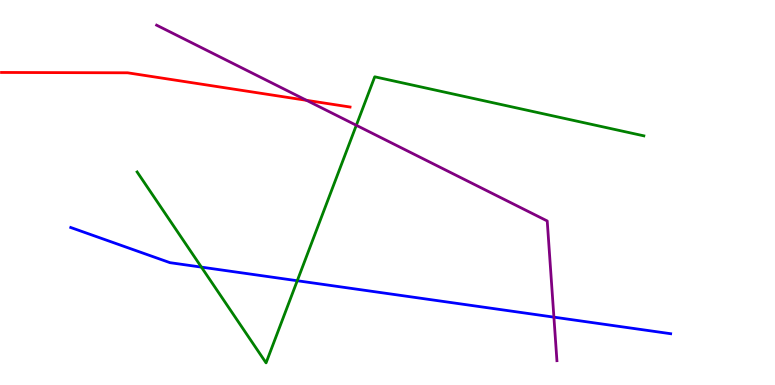[{'lines': ['blue', 'red'], 'intersections': []}, {'lines': ['green', 'red'], 'intersections': []}, {'lines': ['purple', 'red'], 'intersections': [{'x': 3.96, 'y': 7.39}]}, {'lines': ['blue', 'green'], 'intersections': [{'x': 2.6, 'y': 3.06}, {'x': 3.84, 'y': 2.71}]}, {'lines': ['blue', 'purple'], 'intersections': [{'x': 7.15, 'y': 1.76}]}, {'lines': ['green', 'purple'], 'intersections': [{'x': 4.6, 'y': 6.75}]}]